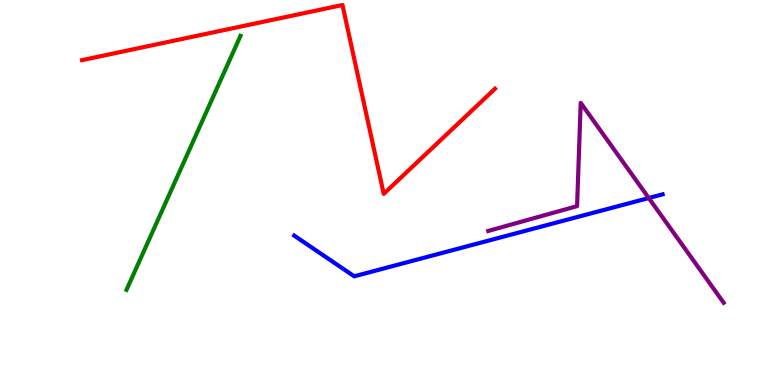[{'lines': ['blue', 'red'], 'intersections': []}, {'lines': ['green', 'red'], 'intersections': []}, {'lines': ['purple', 'red'], 'intersections': []}, {'lines': ['blue', 'green'], 'intersections': []}, {'lines': ['blue', 'purple'], 'intersections': [{'x': 8.37, 'y': 4.86}]}, {'lines': ['green', 'purple'], 'intersections': []}]